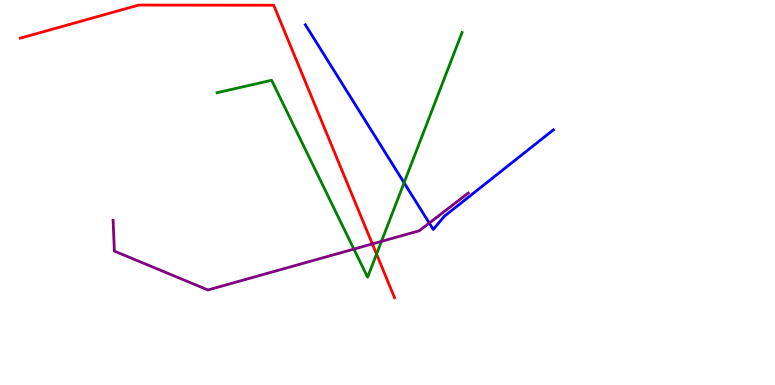[{'lines': ['blue', 'red'], 'intersections': []}, {'lines': ['green', 'red'], 'intersections': [{'x': 4.86, 'y': 3.4}]}, {'lines': ['purple', 'red'], 'intersections': [{'x': 4.8, 'y': 3.66}]}, {'lines': ['blue', 'green'], 'intersections': [{'x': 5.21, 'y': 5.25}]}, {'lines': ['blue', 'purple'], 'intersections': [{'x': 5.54, 'y': 4.21}]}, {'lines': ['green', 'purple'], 'intersections': [{'x': 4.57, 'y': 3.53}, {'x': 4.92, 'y': 3.73}]}]